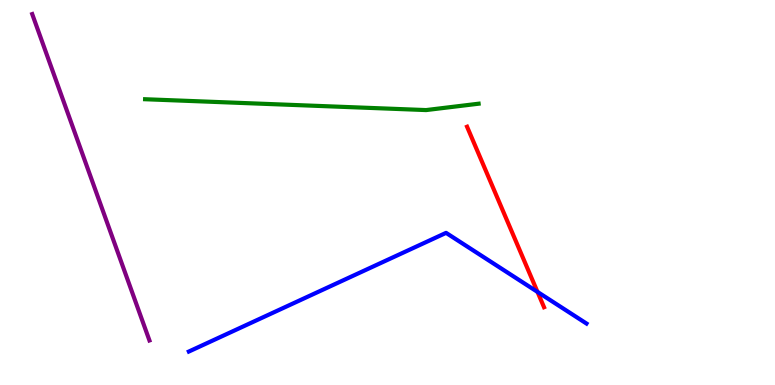[{'lines': ['blue', 'red'], 'intersections': [{'x': 6.94, 'y': 2.42}]}, {'lines': ['green', 'red'], 'intersections': []}, {'lines': ['purple', 'red'], 'intersections': []}, {'lines': ['blue', 'green'], 'intersections': []}, {'lines': ['blue', 'purple'], 'intersections': []}, {'lines': ['green', 'purple'], 'intersections': []}]